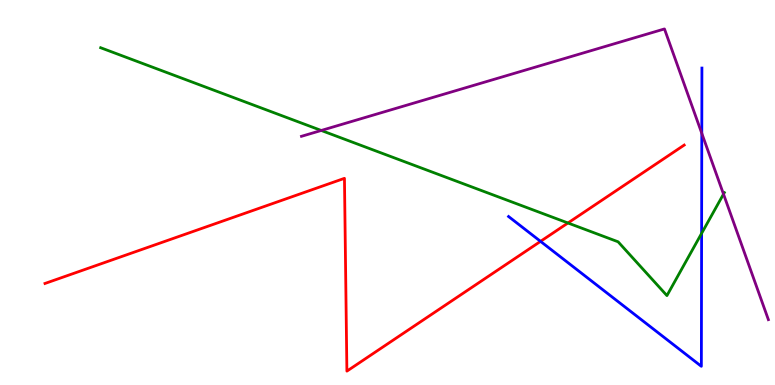[{'lines': ['blue', 'red'], 'intersections': [{'x': 6.97, 'y': 3.73}]}, {'lines': ['green', 'red'], 'intersections': [{'x': 7.33, 'y': 4.21}]}, {'lines': ['purple', 'red'], 'intersections': []}, {'lines': ['blue', 'green'], 'intersections': [{'x': 9.05, 'y': 3.94}]}, {'lines': ['blue', 'purple'], 'intersections': [{'x': 9.06, 'y': 6.54}]}, {'lines': ['green', 'purple'], 'intersections': [{'x': 4.15, 'y': 6.61}, {'x': 9.34, 'y': 4.96}]}]